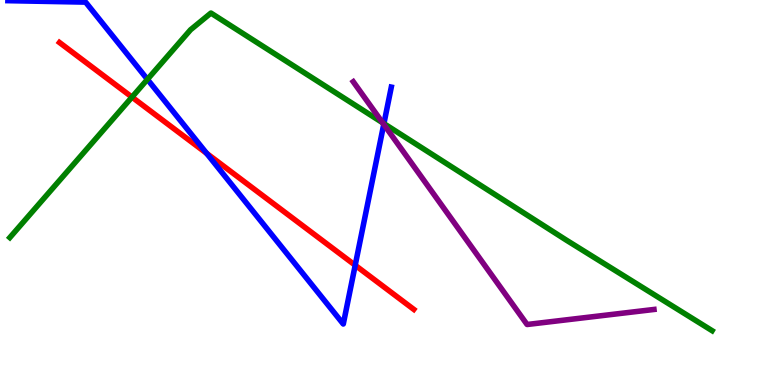[{'lines': ['blue', 'red'], 'intersections': [{'x': 2.67, 'y': 6.02}, {'x': 4.58, 'y': 3.11}]}, {'lines': ['green', 'red'], 'intersections': [{'x': 1.7, 'y': 7.48}]}, {'lines': ['purple', 'red'], 'intersections': []}, {'lines': ['blue', 'green'], 'intersections': [{'x': 1.9, 'y': 7.94}, {'x': 4.95, 'y': 6.79}]}, {'lines': ['blue', 'purple'], 'intersections': [{'x': 4.95, 'y': 6.77}]}, {'lines': ['green', 'purple'], 'intersections': [{'x': 4.94, 'y': 6.81}]}]